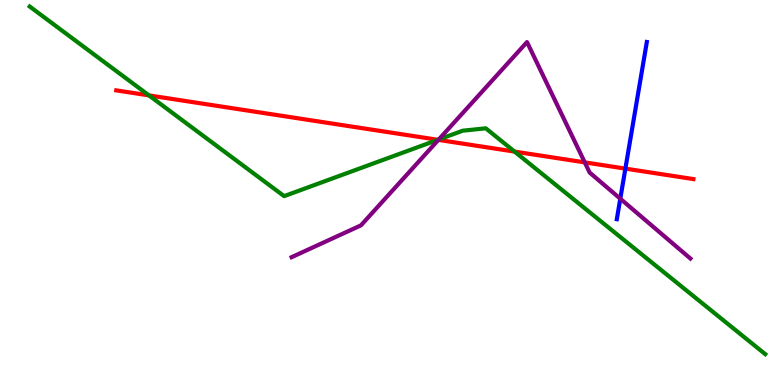[{'lines': ['blue', 'red'], 'intersections': [{'x': 8.07, 'y': 5.62}]}, {'lines': ['green', 'red'], 'intersections': [{'x': 1.92, 'y': 7.52}, {'x': 5.65, 'y': 6.37}, {'x': 6.64, 'y': 6.06}]}, {'lines': ['purple', 'red'], 'intersections': [{'x': 5.66, 'y': 6.37}, {'x': 7.55, 'y': 5.78}]}, {'lines': ['blue', 'green'], 'intersections': []}, {'lines': ['blue', 'purple'], 'intersections': [{'x': 8.0, 'y': 4.84}]}, {'lines': ['green', 'purple'], 'intersections': [{'x': 5.66, 'y': 6.38}]}]